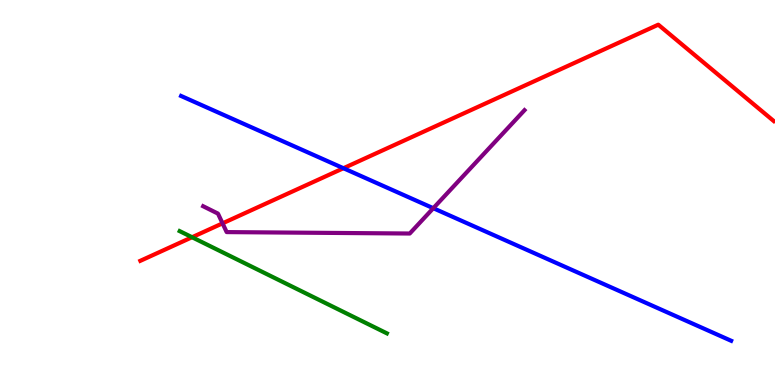[{'lines': ['blue', 'red'], 'intersections': [{'x': 4.43, 'y': 5.63}]}, {'lines': ['green', 'red'], 'intersections': [{'x': 2.48, 'y': 3.84}]}, {'lines': ['purple', 'red'], 'intersections': [{'x': 2.87, 'y': 4.2}]}, {'lines': ['blue', 'green'], 'intersections': []}, {'lines': ['blue', 'purple'], 'intersections': [{'x': 5.59, 'y': 4.59}]}, {'lines': ['green', 'purple'], 'intersections': []}]